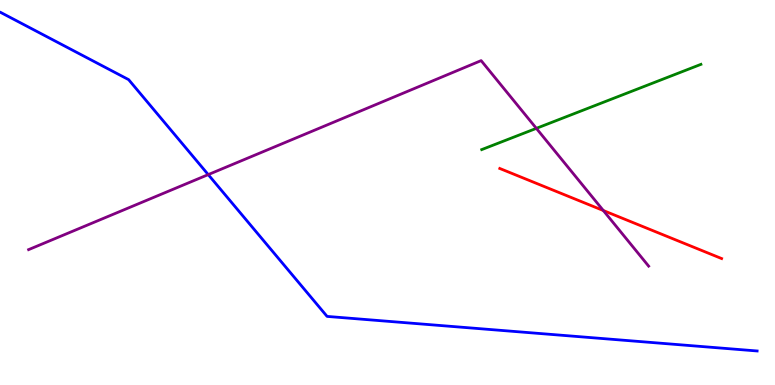[{'lines': ['blue', 'red'], 'intersections': []}, {'lines': ['green', 'red'], 'intersections': []}, {'lines': ['purple', 'red'], 'intersections': [{'x': 7.78, 'y': 4.53}]}, {'lines': ['blue', 'green'], 'intersections': []}, {'lines': ['blue', 'purple'], 'intersections': [{'x': 2.69, 'y': 5.46}]}, {'lines': ['green', 'purple'], 'intersections': [{'x': 6.92, 'y': 6.67}]}]